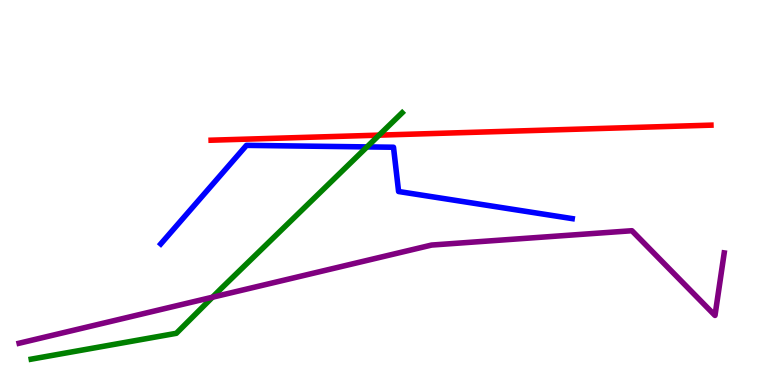[{'lines': ['blue', 'red'], 'intersections': []}, {'lines': ['green', 'red'], 'intersections': [{'x': 4.89, 'y': 6.49}]}, {'lines': ['purple', 'red'], 'intersections': []}, {'lines': ['blue', 'green'], 'intersections': [{'x': 4.74, 'y': 6.18}]}, {'lines': ['blue', 'purple'], 'intersections': []}, {'lines': ['green', 'purple'], 'intersections': [{'x': 2.74, 'y': 2.28}]}]